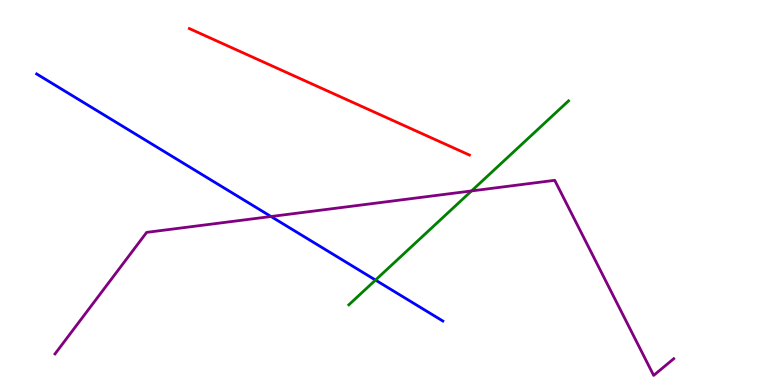[{'lines': ['blue', 'red'], 'intersections': []}, {'lines': ['green', 'red'], 'intersections': []}, {'lines': ['purple', 'red'], 'intersections': []}, {'lines': ['blue', 'green'], 'intersections': [{'x': 4.85, 'y': 2.73}]}, {'lines': ['blue', 'purple'], 'intersections': [{'x': 3.5, 'y': 4.38}]}, {'lines': ['green', 'purple'], 'intersections': [{'x': 6.08, 'y': 5.04}]}]